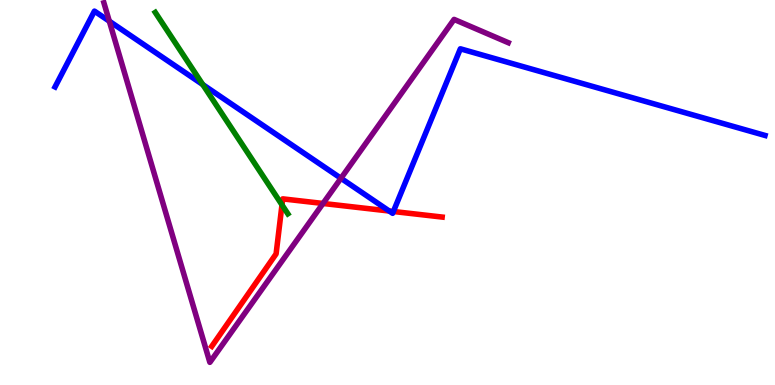[{'lines': ['blue', 'red'], 'intersections': [{'x': 5.02, 'y': 4.52}, {'x': 5.08, 'y': 4.51}]}, {'lines': ['green', 'red'], 'intersections': [{'x': 3.64, 'y': 4.68}]}, {'lines': ['purple', 'red'], 'intersections': [{'x': 4.17, 'y': 4.72}]}, {'lines': ['blue', 'green'], 'intersections': [{'x': 2.62, 'y': 7.8}]}, {'lines': ['blue', 'purple'], 'intersections': [{'x': 1.41, 'y': 9.45}, {'x': 4.4, 'y': 5.37}]}, {'lines': ['green', 'purple'], 'intersections': []}]